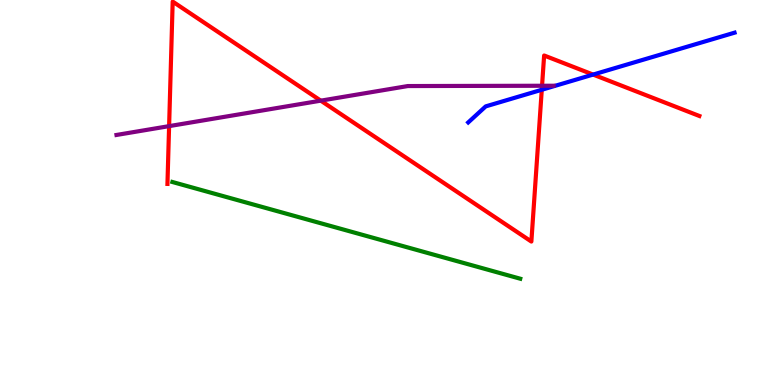[{'lines': ['blue', 'red'], 'intersections': [{'x': 6.99, 'y': 7.67}, {'x': 7.65, 'y': 8.06}]}, {'lines': ['green', 'red'], 'intersections': []}, {'lines': ['purple', 'red'], 'intersections': [{'x': 2.18, 'y': 6.72}, {'x': 4.14, 'y': 7.39}, {'x': 6.99, 'y': 7.77}]}, {'lines': ['blue', 'green'], 'intersections': []}, {'lines': ['blue', 'purple'], 'intersections': []}, {'lines': ['green', 'purple'], 'intersections': []}]